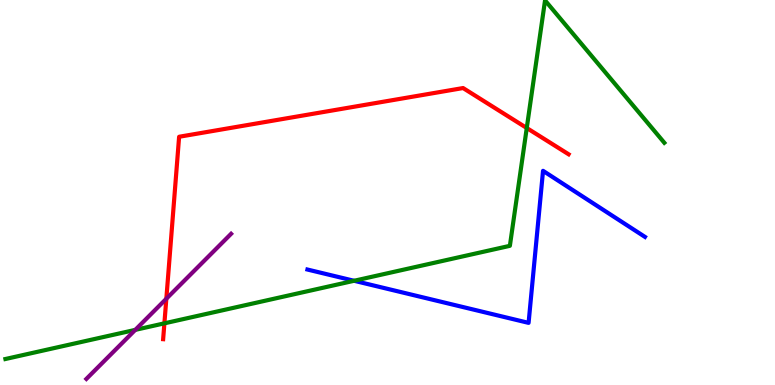[{'lines': ['blue', 'red'], 'intersections': []}, {'lines': ['green', 'red'], 'intersections': [{'x': 2.12, 'y': 1.6}, {'x': 6.8, 'y': 6.68}]}, {'lines': ['purple', 'red'], 'intersections': [{'x': 2.15, 'y': 2.24}]}, {'lines': ['blue', 'green'], 'intersections': [{'x': 4.57, 'y': 2.71}]}, {'lines': ['blue', 'purple'], 'intersections': []}, {'lines': ['green', 'purple'], 'intersections': [{'x': 1.75, 'y': 1.43}]}]